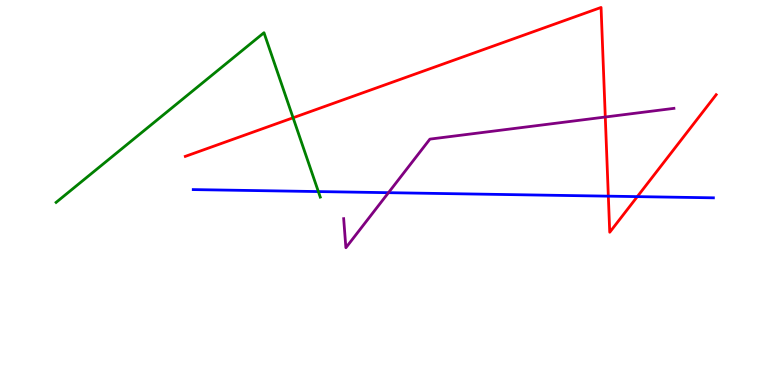[{'lines': ['blue', 'red'], 'intersections': [{'x': 7.85, 'y': 4.9}, {'x': 8.22, 'y': 4.89}]}, {'lines': ['green', 'red'], 'intersections': [{'x': 3.78, 'y': 6.94}]}, {'lines': ['purple', 'red'], 'intersections': [{'x': 7.81, 'y': 6.96}]}, {'lines': ['blue', 'green'], 'intersections': [{'x': 4.11, 'y': 5.02}]}, {'lines': ['blue', 'purple'], 'intersections': [{'x': 5.01, 'y': 5.0}]}, {'lines': ['green', 'purple'], 'intersections': []}]